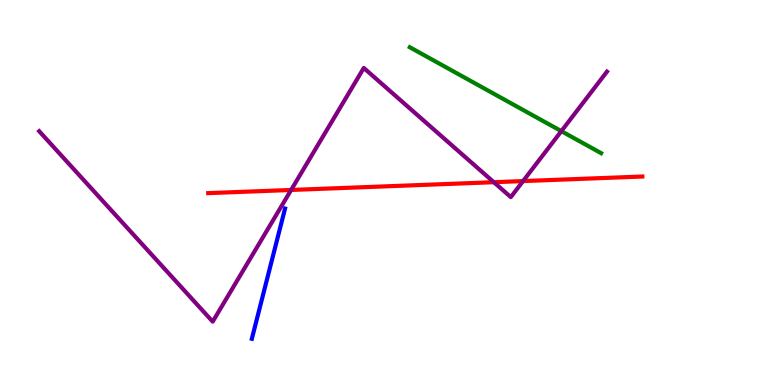[{'lines': ['blue', 'red'], 'intersections': []}, {'lines': ['green', 'red'], 'intersections': []}, {'lines': ['purple', 'red'], 'intersections': [{'x': 3.76, 'y': 5.07}, {'x': 6.37, 'y': 5.27}, {'x': 6.75, 'y': 5.3}]}, {'lines': ['blue', 'green'], 'intersections': []}, {'lines': ['blue', 'purple'], 'intersections': []}, {'lines': ['green', 'purple'], 'intersections': [{'x': 7.24, 'y': 6.59}]}]